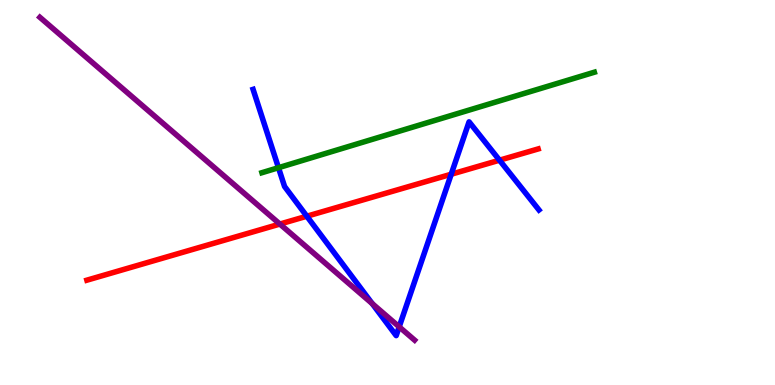[{'lines': ['blue', 'red'], 'intersections': [{'x': 3.96, 'y': 4.38}, {'x': 5.82, 'y': 5.47}, {'x': 6.45, 'y': 5.84}]}, {'lines': ['green', 'red'], 'intersections': []}, {'lines': ['purple', 'red'], 'intersections': [{'x': 3.61, 'y': 4.18}]}, {'lines': ['blue', 'green'], 'intersections': [{'x': 3.59, 'y': 5.64}]}, {'lines': ['blue', 'purple'], 'intersections': [{'x': 4.8, 'y': 2.11}, {'x': 5.15, 'y': 1.51}]}, {'lines': ['green', 'purple'], 'intersections': []}]